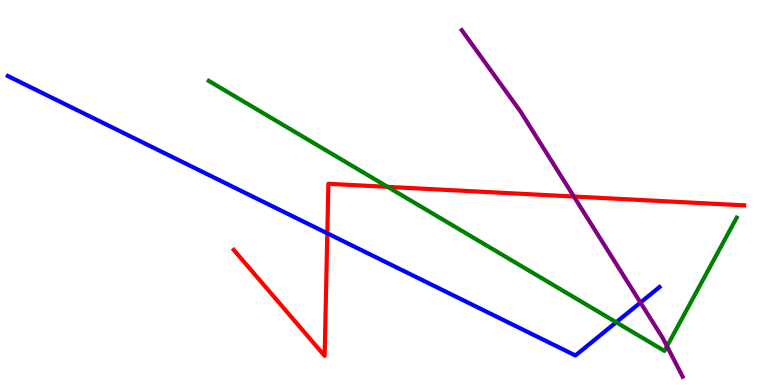[{'lines': ['blue', 'red'], 'intersections': [{'x': 4.22, 'y': 3.94}]}, {'lines': ['green', 'red'], 'intersections': [{'x': 5.0, 'y': 5.15}]}, {'lines': ['purple', 'red'], 'intersections': [{'x': 7.4, 'y': 4.9}]}, {'lines': ['blue', 'green'], 'intersections': [{'x': 7.95, 'y': 1.63}]}, {'lines': ['blue', 'purple'], 'intersections': [{'x': 8.26, 'y': 2.14}]}, {'lines': ['green', 'purple'], 'intersections': [{'x': 8.61, 'y': 1.01}]}]